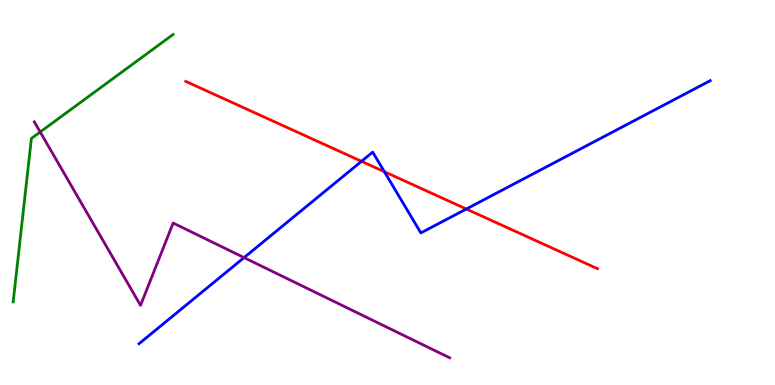[{'lines': ['blue', 'red'], 'intersections': [{'x': 4.66, 'y': 5.81}, {'x': 4.96, 'y': 5.54}, {'x': 6.02, 'y': 4.57}]}, {'lines': ['green', 'red'], 'intersections': []}, {'lines': ['purple', 'red'], 'intersections': []}, {'lines': ['blue', 'green'], 'intersections': []}, {'lines': ['blue', 'purple'], 'intersections': [{'x': 3.15, 'y': 3.31}]}, {'lines': ['green', 'purple'], 'intersections': [{'x': 0.519, 'y': 6.57}]}]